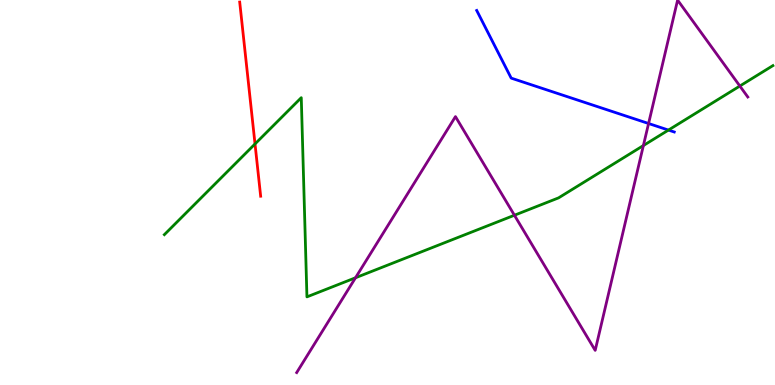[{'lines': ['blue', 'red'], 'intersections': []}, {'lines': ['green', 'red'], 'intersections': [{'x': 3.29, 'y': 6.26}]}, {'lines': ['purple', 'red'], 'intersections': []}, {'lines': ['blue', 'green'], 'intersections': [{'x': 8.63, 'y': 6.62}]}, {'lines': ['blue', 'purple'], 'intersections': [{'x': 8.37, 'y': 6.79}]}, {'lines': ['green', 'purple'], 'intersections': [{'x': 4.59, 'y': 2.79}, {'x': 6.64, 'y': 4.41}, {'x': 8.3, 'y': 6.22}, {'x': 9.55, 'y': 7.77}]}]